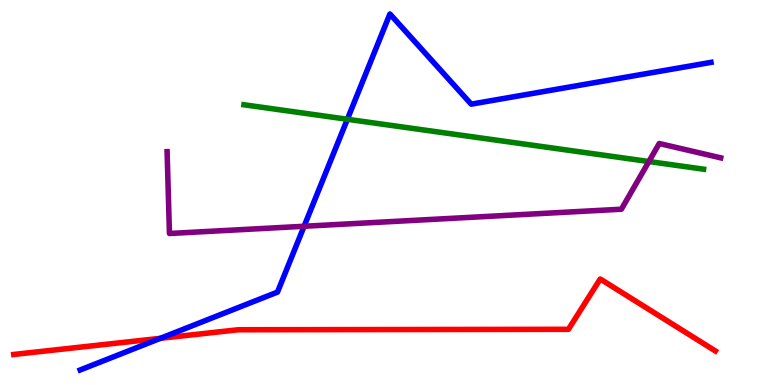[{'lines': ['blue', 'red'], 'intersections': [{'x': 2.07, 'y': 1.21}]}, {'lines': ['green', 'red'], 'intersections': []}, {'lines': ['purple', 'red'], 'intersections': []}, {'lines': ['blue', 'green'], 'intersections': [{'x': 4.48, 'y': 6.9}]}, {'lines': ['blue', 'purple'], 'intersections': [{'x': 3.92, 'y': 4.12}]}, {'lines': ['green', 'purple'], 'intersections': [{'x': 8.37, 'y': 5.8}]}]